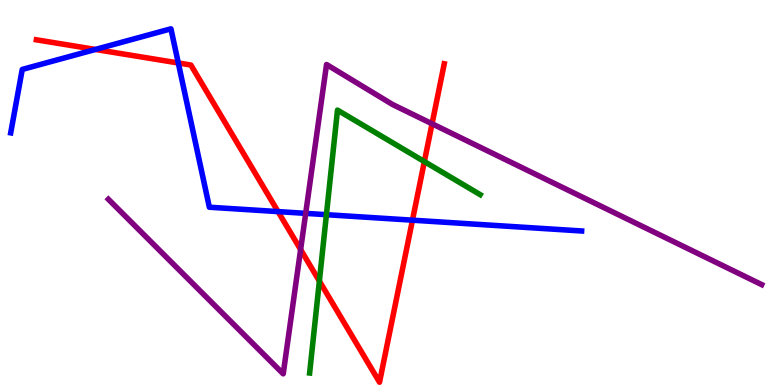[{'lines': ['blue', 'red'], 'intersections': [{'x': 1.23, 'y': 8.72}, {'x': 2.3, 'y': 8.36}, {'x': 3.59, 'y': 4.5}, {'x': 5.32, 'y': 4.28}]}, {'lines': ['green', 'red'], 'intersections': [{'x': 4.12, 'y': 2.7}, {'x': 5.48, 'y': 5.8}]}, {'lines': ['purple', 'red'], 'intersections': [{'x': 3.88, 'y': 3.52}, {'x': 5.57, 'y': 6.79}]}, {'lines': ['blue', 'green'], 'intersections': [{'x': 4.21, 'y': 4.42}]}, {'lines': ['blue', 'purple'], 'intersections': [{'x': 3.94, 'y': 4.46}]}, {'lines': ['green', 'purple'], 'intersections': []}]